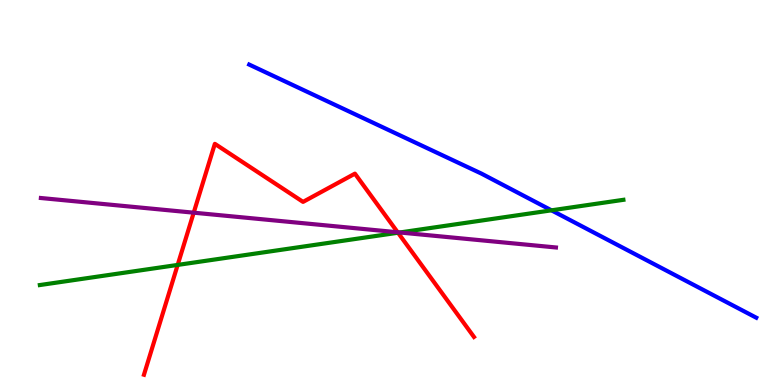[{'lines': ['blue', 'red'], 'intersections': []}, {'lines': ['green', 'red'], 'intersections': [{'x': 2.29, 'y': 3.12}, {'x': 5.14, 'y': 3.95}]}, {'lines': ['purple', 'red'], 'intersections': [{'x': 2.5, 'y': 4.48}, {'x': 5.13, 'y': 3.97}]}, {'lines': ['blue', 'green'], 'intersections': [{'x': 7.12, 'y': 4.54}]}, {'lines': ['blue', 'purple'], 'intersections': []}, {'lines': ['green', 'purple'], 'intersections': [{'x': 5.16, 'y': 3.96}]}]